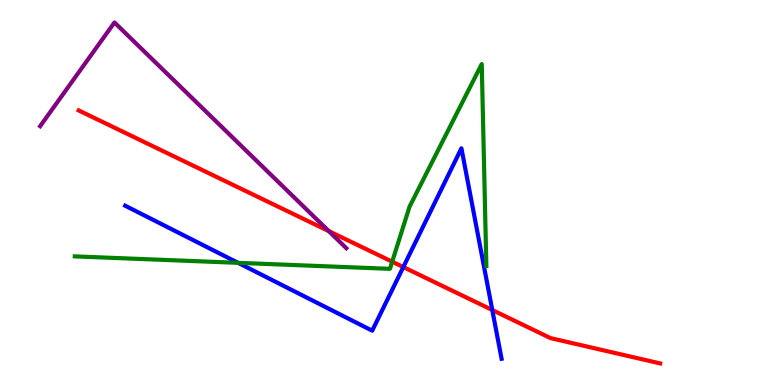[{'lines': ['blue', 'red'], 'intersections': [{'x': 5.2, 'y': 3.06}, {'x': 6.35, 'y': 1.95}]}, {'lines': ['green', 'red'], 'intersections': [{'x': 5.06, 'y': 3.2}]}, {'lines': ['purple', 'red'], 'intersections': [{'x': 4.24, 'y': 4.0}]}, {'lines': ['blue', 'green'], 'intersections': [{'x': 3.07, 'y': 3.17}]}, {'lines': ['blue', 'purple'], 'intersections': []}, {'lines': ['green', 'purple'], 'intersections': []}]